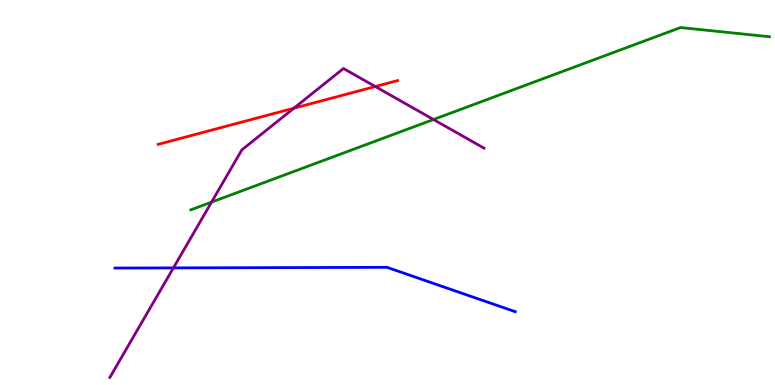[{'lines': ['blue', 'red'], 'intersections': []}, {'lines': ['green', 'red'], 'intersections': []}, {'lines': ['purple', 'red'], 'intersections': [{'x': 3.79, 'y': 7.19}, {'x': 4.84, 'y': 7.75}]}, {'lines': ['blue', 'green'], 'intersections': []}, {'lines': ['blue', 'purple'], 'intersections': [{'x': 2.24, 'y': 3.04}]}, {'lines': ['green', 'purple'], 'intersections': [{'x': 2.73, 'y': 4.75}, {'x': 5.59, 'y': 6.9}]}]